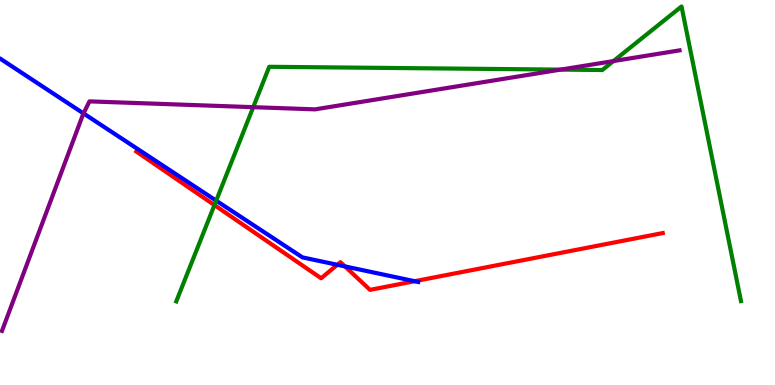[{'lines': ['blue', 'red'], 'intersections': [{'x': 4.35, 'y': 3.12}, {'x': 4.45, 'y': 3.08}, {'x': 5.35, 'y': 2.7}]}, {'lines': ['green', 'red'], 'intersections': [{'x': 2.77, 'y': 4.67}]}, {'lines': ['purple', 'red'], 'intersections': []}, {'lines': ['blue', 'green'], 'intersections': [{'x': 2.79, 'y': 4.79}]}, {'lines': ['blue', 'purple'], 'intersections': [{'x': 1.08, 'y': 7.05}]}, {'lines': ['green', 'purple'], 'intersections': [{'x': 3.27, 'y': 7.22}, {'x': 7.23, 'y': 8.19}, {'x': 7.92, 'y': 8.41}]}]